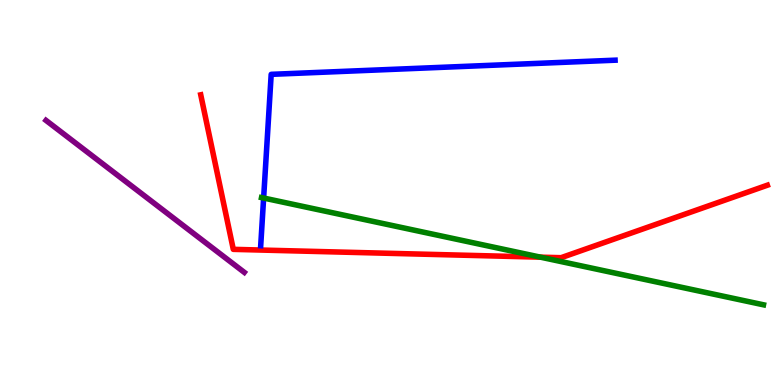[{'lines': ['blue', 'red'], 'intersections': []}, {'lines': ['green', 'red'], 'intersections': [{'x': 6.97, 'y': 3.32}]}, {'lines': ['purple', 'red'], 'intersections': []}, {'lines': ['blue', 'green'], 'intersections': [{'x': 3.4, 'y': 4.86}]}, {'lines': ['blue', 'purple'], 'intersections': []}, {'lines': ['green', 'purple'], 'intersections': []}]